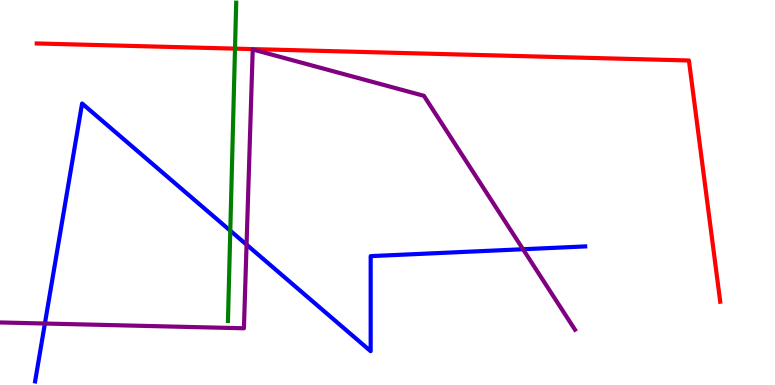[{'lines': ['blue', 'red'], 'intersections': []}, {'lines': ['green', 'red'], 'intersections': [{'x': 3.03, 'y': 8.74}]}, {'lines': ['purple', 'red'], 'intersections': []}, {'lines': ['blue', 'green'], 'intersections': [{'x': 2.97, 'y': 4.01}]}, {'lines': ['blue', 'purple'], 'intersections': [{'x': 0.579, 'y': 1.6}, {'x': 3.18, 'y': 3.65}, {'x': 6.75, 'y': 3.53}]}, {'lines': ['green', 'purple'], 'intersections': []}]